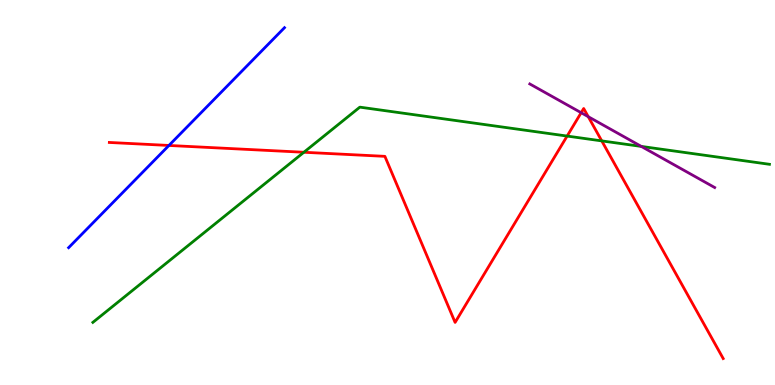[{'lines': ['blue', 'red'], 'intersections': [{'x': 2.18, 'y': 6.22}]}, {'lines': ['green', 'red'], 'intersections': [{'x': 3.92, 'y': 6.05}, {'x': 7.32, 'y': 6.47}, {'x': 7.76, 'y': 6.34}]}, {'lines': ['purple', 'red'], 'intersections': [{'x': 7.5, 'y': 7.07}, {'x': 7.59, 'y': 6.97}]}, {'lines': ['blue', 'green'], 'intersections': []}, {'lines': ['blue', 'purple'], 'intersections': []}, {'lines': ['green', 'purple'], 'intersections': [{'x': 8.27, 'y': 6.2}]}]